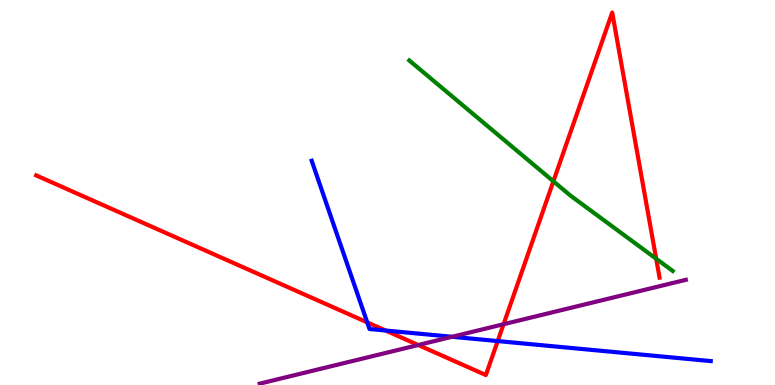[{'lines': ['blue', 'red'], 'intersections': [{'x': 4.74, 'y': 1.63}, {'x': 4.98, 'y': 1.41}, {'x': 6.42, 'y': 1.14}]}, {'lines': ['green', 'red'], 'intersections': [{'x': 7.14, 'y': 5.29}, {'x': 8.47, 'y': 3.28}]}, {'lines': ['purple', 'red'], 'intersections': [{'x': 5.4, 'y': 1.04}, {'x': 6.5, 'y': 1.58}]}, {'lines': ['blue', 'green'], 'intersections': []}, {'lines': ['blue', 'purple'], 'intersections': [{'x': 5.83, 'y': 1.25}]}, {'lines': ['green', 'purple'], 'intersections': []}]